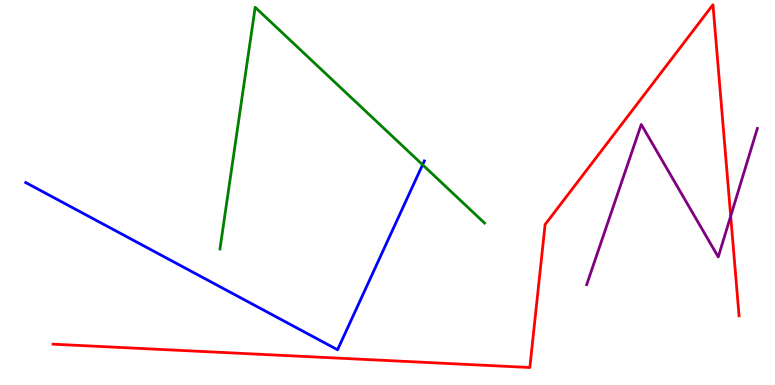[{'lines': ['blue', 'red'], 'intersections': []}, {'lines': ['green', 'red'], 'intersections': []}, {'lines': ['purple', 'red'], 'intersections': [{'x': 9.43, 'y': 4.39}]}, {'lines': ['blue', 'green'], 'intersections': [{'x': 5.45, 'y': 5.72}]}, {'lines': ['blue', 'purple'], 'intersections': []}, {'lines': ['green', 'purple'], 'intersections': []}]